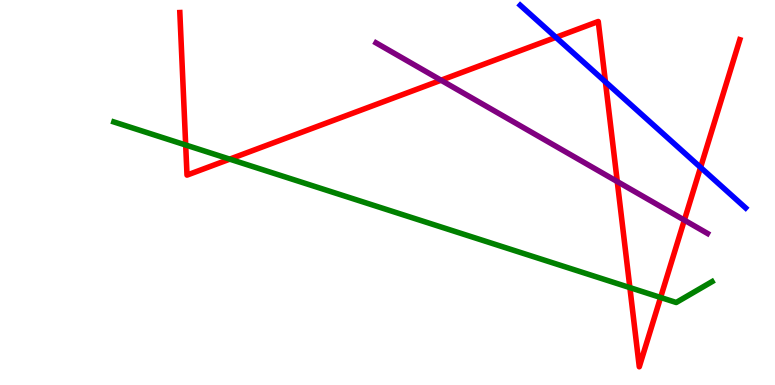[{'lines': ['blue', 'red'], 'intersections': [{'x': 7.17, 'y': 9.03}, {'x': 7.81, 'y': 7.87}, {'x': 9.04, 'y': 5.65}]}, {'lines': ['green', 'red'], 'intersections': [{'x': 2.4, 'y': 6.23}, {'x': 2.96, 'y': 5.87}, {'x': 8.13, 'y': 2.53}, {'x': 8.52, 'y': 2.27}]}, {'lines': ['purple', 'red'], 'intersections': [{'x': 5.69, 'y': 7.92}, {'x': 7.96, 'y': 5.28}, {'x': 8.83, 'y': 4.28}]}, {'lines': ['blue', 'green'], 'intersections': []}, {'lines': ['blue', 'purple'], 'intersections': []}, {'lines': ['green', 'purple'], 'intersections': []}]